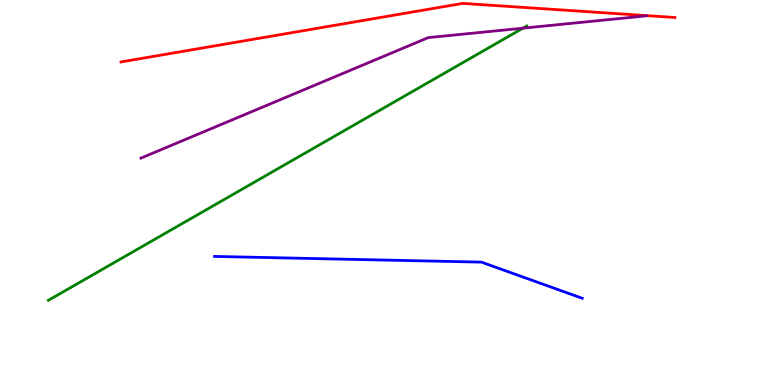[{'lines': ['blue', 'red'], 'intersections': []}, {'lines': ['green', 'red'], 'intersections': []}, {'lines': ['purple', 'red'], 'intersections': []}, {'lines': ['blue', 'green'], 'intersections': []}, {'lines': ['blue', 'purple'], 'intersections': []}, {'lines': ['green', 'purple'], 'intersections': [{'x': 6.75, 'y': 9.27}]}]